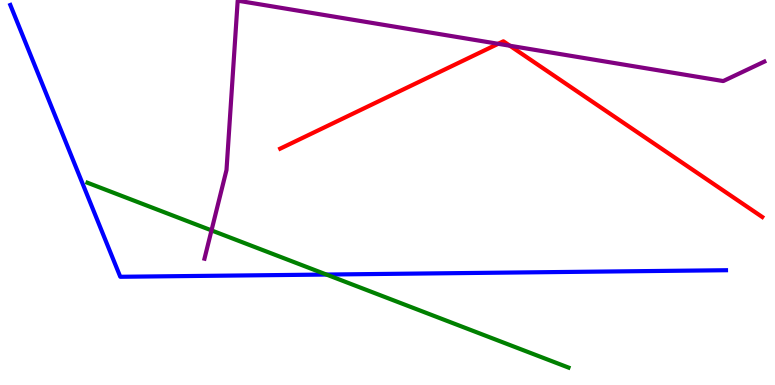[{'lines': ['blue', 'red'], 'intersections': []}, {'lines': ['green', 'red'], 'intersections': []}, {'lines': ['purple', 'red'], 'intersections': [{'x': 6.43, 'y': 8.86}, {'x': 6.58, 'y': 8.81}]}, {'lines': ['blue', 'green'], 'intersections': [{'x': 4.21, 'y': 2.87}]}, {'lines': ['blue', 'purple'], 'intersections': []}, {'lines': ['green', 'purple'], 'intersections': [{'x': 2.73, 'y': 4.02}]}]